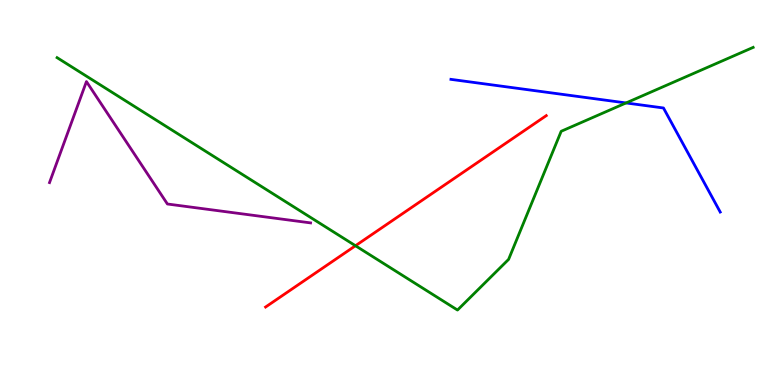[{'lines': ['blue', 'red'], 'intersections': []}, {'lines': ['green', 'red'], 'intersections': [{'x': 4.59, 'y': 3.62}]}, {'lines': ['purple', 'red'], 'intersections': []}, {'lines': ['blue', 'green'], 'intersections': [{'x': 8.08, 'y': 7.33}]}, {'lines': ['blue', 'purple'], 'intersections': []}, {'lines': ['green', 'purple'], 'intersections': []}]